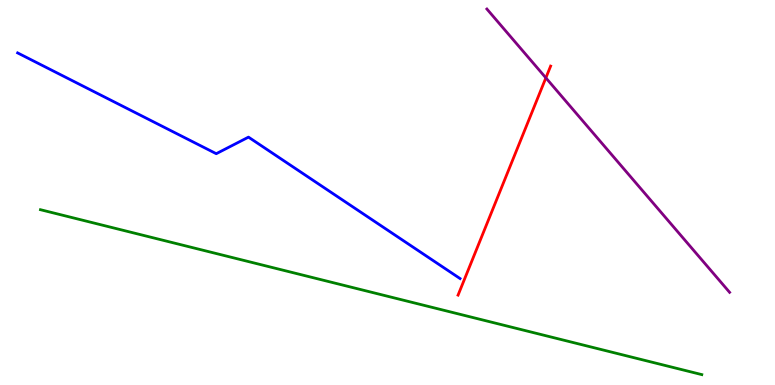[{'lines': ['blue', 'red'], 'intersections': []}, {'lines': ['green', 'red'], 'intersections': []}, {'lines': ['purple', 'red'], 'intersections': [{'x': 7.04, 'y': 7.98}]}, {'lines': ['blue', 'green'], 'intersections': []}, {'lines': ['blue', 'purple'], 'intersections': []}, {'lines': ['green', 'purple'], 'intersections': []}]